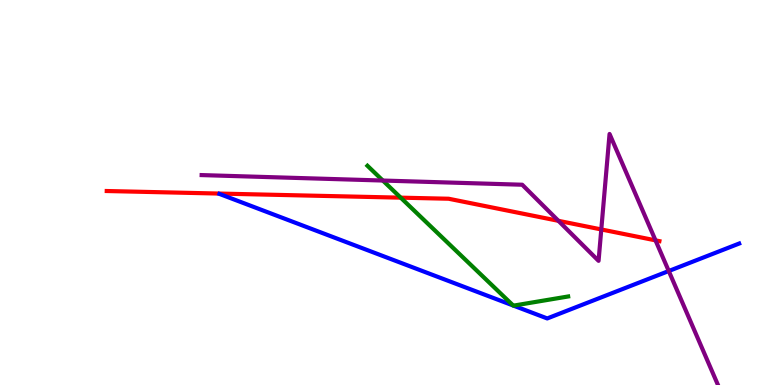[{'lines': ['blue', 'red'], 'intersections': []}, {'lines': ['green', 'red'], 'intersections': [{'x': 5.17, 'y': 4.87}]}, {'lines': ['purple', 'red'], 'intersections': [{'x': 7.21, 'y': 4.26}, {'x': 7.76, 'y': 4.04}, {'x': 8.46, 'y': 3.76}]}, {'lines': ['blue', 'green'], 'intersections': [{'x': 6.62, 'y': 2.06}, {'x': 6.63, 'y': 2.06}]}, {'lines': ['blue', 'purple'], 'intersections': [{'x': 8.63, 'y': 2.96}]}, {'lines': ['green', 'purple'], 'intersections': [{'x': 4.94, 'y': 5.31}]}]